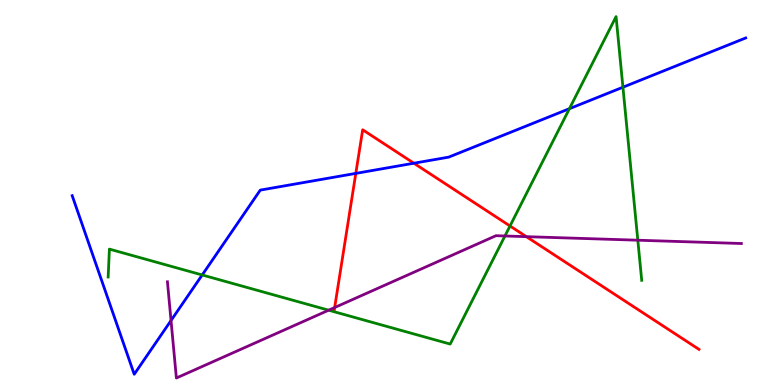[{'lines': ['blue', 'red'], 'intersections': [{'x': 4.59, 'y': 5.5}, {'x': 5.34, 'y': 5.76}]}, {'lines': ['green', 'red'], 'intersections': [{'x': 6.58, 'y': 4.13}]}, {'lines': ['purple', 'red'], 'intersections': [{'x': 4.32, 'y': 2.01}, {'x': 6.79, 'y': 3.85}]}, {'lines': ['blue', 'green'], 'intersections': [{'x': 2.61, 'y': 2.86}, {'x': 7.35, 'y': 7.18}, {'x': 8.04, 'y': 7.73}]}, {'lines': ['blue', 'purple'], 'intersections': [{'x': 2.21, 'y': 1.68}]}, {'lines': ['green', 'purple'], 'intersections': [{'x': 4.24, 'y': 1.94}, {'x': 6.52, 'y': 3.87}, {'x': 8.23, 'y': 3.76}]}]